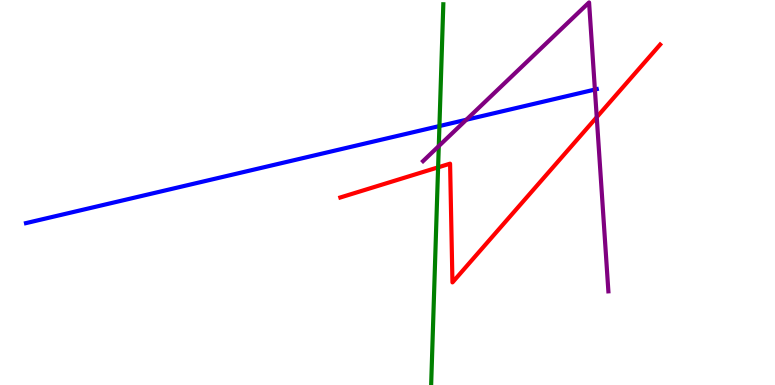[{'lines': ['blue', 'red'], 'intersections': []}, {'lines': ['green', 'red'], 'intersections': [{'x': 5.65, 'y': 5.65}]}, {'lines': ['purple', 'red'], 'intersections': [{'x': 7.7, 'y': 6.96}]}, {'lines': ['blue', 'green'], 'intersections': [{'x': 5.67, 'y': 6.73}]}, {'lines': ['blue', 'purple'], 'intersections': [{'x': 6.02, 'y': 6.89}, {'x': 7.68, 'y': 7.67}]}, {'lines': ['green', 'purple'], 'intersections': [{'x': 5.66, 'y': 6.21}]}]